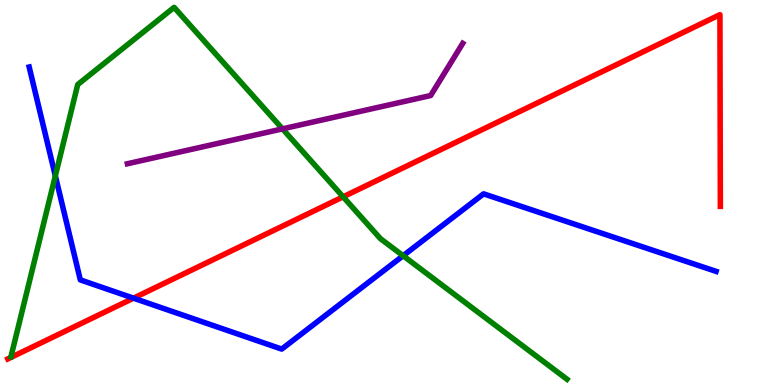[{'lines': ['blue', 'red'], 'intersections': [{'x': 1.72, 'y': 2.26}]}, {'lines': ['green', 'red'], 'intersections': [{'x': 4.43, 'y': 4.89}]}, {'lines': ['purple', 'red'], 'intersections': []}, {'lines': ['blue', 'green'], 'intersections': [{'x': 0.714, 'y': 5.43}, {'x': 5.2, 'y': 3.36}]}, {'lines': ['blue', 'purple'], 'intersections': []}, {'lines': ['green', 'purple'], 'intersections': [{'x': 3.65, 'y': 6.65}]}]